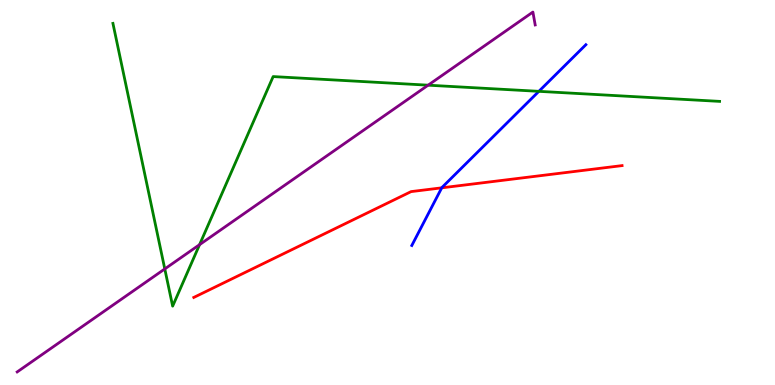[{'lines': ['blue', 'red'], 'intersections': [{'x': 5.7, 'y': 5.12}]}, {'lines': ['green', 'red'], 'intersections': []}, {'lines': ['purple', 'red'], 'intersections': []}, {'lines': ['blue', 'green'], 'intersections': [{'x': 6.95, 'y': 7.63}]}, {'lines': ['blue', 'purple'], 'intersections': []}, {'lines': ['green', 'purple'], 'intersections': [{'x': 2.13, 'y': 3.01}, {'x': 2.58, 'y': 3.65}, {'x': 5.52, 'y': 7.79}]}]